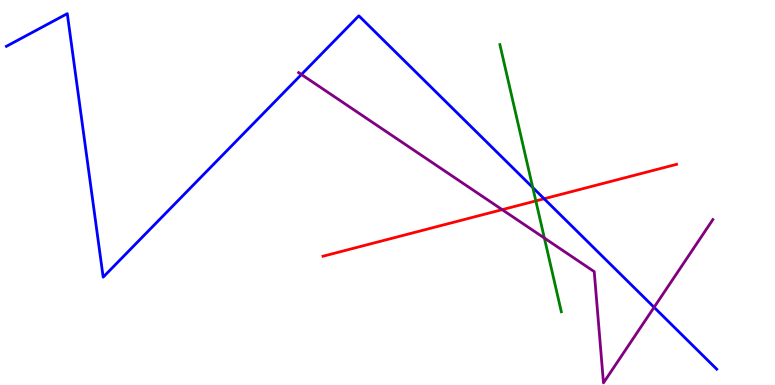[{'lines': ['blue', 'red'], 'intersections': [{'x': 7.02, 'y': 4.84}]}, {'lines': ['green', 'red'], 'intersections': [{'x': 6.91, 'y': 4.78}]}, {'lines': ['purple', 'red'], 'intersections': [{'x': 6.48, 'y': 4.55}]}, {'lines': ['blue', 'green'], 'intersections': [{'x': 6.87, 'y': 5.13}]}, {'lines': ['blue', 'purple'], 'intersections': [{'x': 3.89, 'y': 8.07}, {'x': 8.44, 'y': 2.02}]}, {'lines': ['green', 'purple'], 'intersections': [{'x': 7.02, 'y': 3.82}]}]